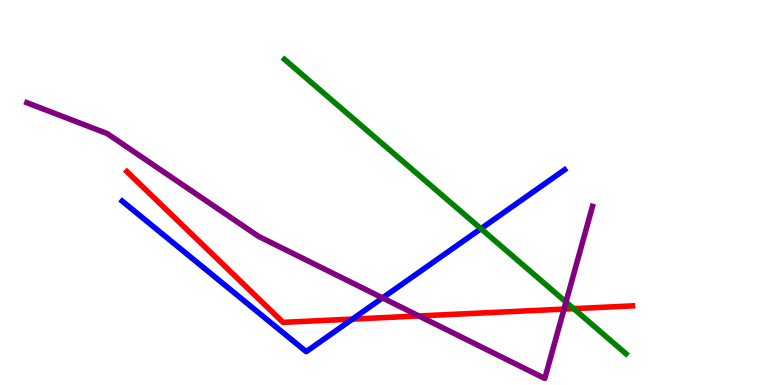[{'lines': ['blue', 'red'], 'intersections': [{'x': 4.55, 'y': 1.71}]}, {'lines': ['green', 'red'], 'intersections': [{'x': 7.4, 'y': 1.98}]}, {'lines': ['purple', 'red'], 'intersections': [{'x': 5.41, 'y': 1.79}, {'x': 7.28, 'y': 1.97}]}, {'lines': ['blue', 'green'], 'intersections': [{'x': 6.21, 'y': 4.06}]}, {'lines': ['blue', 'purple'], 'intersections': [{'x': 4.94, 'y': 2.26}]}, {'lines': ['green', 'purple'], 'intersections': [{'x': 7.3, 'y': 2.16}]}]